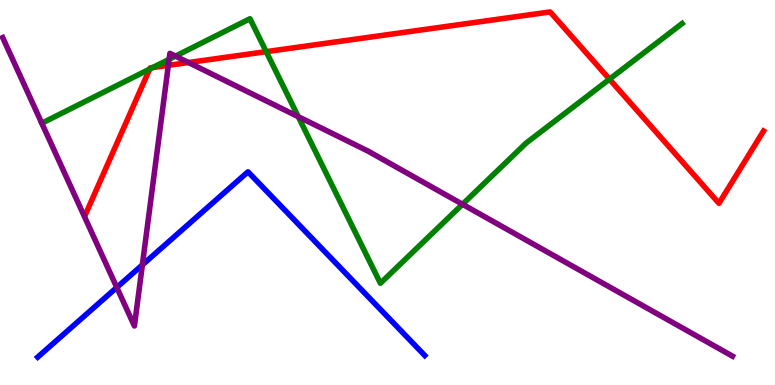[{'lines': ['blue', 'red'], 'intersections': []}, {'lines': ['green', 'red'], 'intersections': [{'x': 1.93, 'y': 8.21}, {'x': 1.97, 'y': 8.25}, {'x': 3.43, 'y': 8.66}, {'x': 7.86, 'y': 7.94}]}, {'lines': ['purple', 'red'], 'intersections': [{'x': 2.17, 'y': 8.3}, {'x': 2.43, 'y': 8.38}]}, {'lines': ['blue', 'green'], 'intersections': []}, {'lines': ['blue', 'purple'], 'intersections': [{'x': 1.51, 'y': 2.53}, {'x': 1.84, 'y': 3.12}]}, {'lines': ['green', 'purple'], 'intersections': [{'x': 2.18, 'y': 8.46}, {'x': 2.26, 'y': 8.54}, {'x': 3.85, 'y': 6.97}, {'x': 5.97, 'y': 4.69}]}]